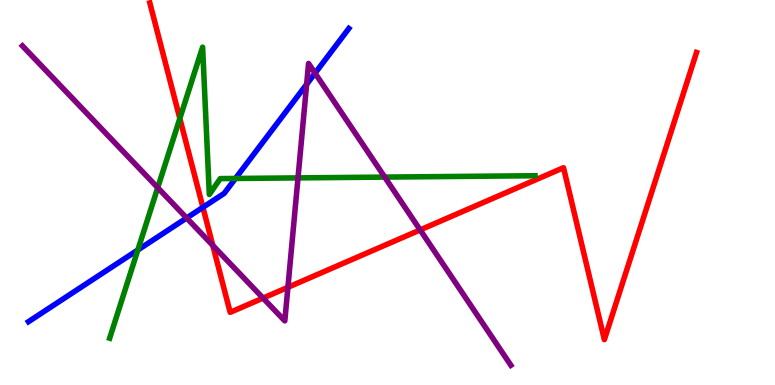[{'lines': ['blue', 'red'], 'intersections': [{'x': 2.62, 'y': 4.61}]}, {'lines': ['green', 'red'], 'intersections': [{'x': 2.32, 'y': 6.92}]}, {'lines': ['purple', 'red'], 'intersections': [{'x': 2.75, 'y': 3.63}, {'x': 3.39, 'y': 2.26}, {'x': 3.71, 'y': 2.54}, {'x': 5.42, 'y': 4.03}]}, {'lines': ['blue', 'green'], 'intersections': [{'x': 1.78, 'y': 3.51}, {'x': 3.04, 'y': 5.36}]}, {'lines': ['blue', 'purple'], 'intersections': [{'x': 2.41, 'y': 4.34}, {'x': 3.96, 'y': 7.81}, {'x': 4.07, 'y': 8.1}]}, {'lines': ['green', 'purple'], 'intersections': [{'x': 2.04, 'y': 5.12}, {'x': 3.85, 'y': 5.38}, {'x': 4.96, 'y': 5.4}]}]